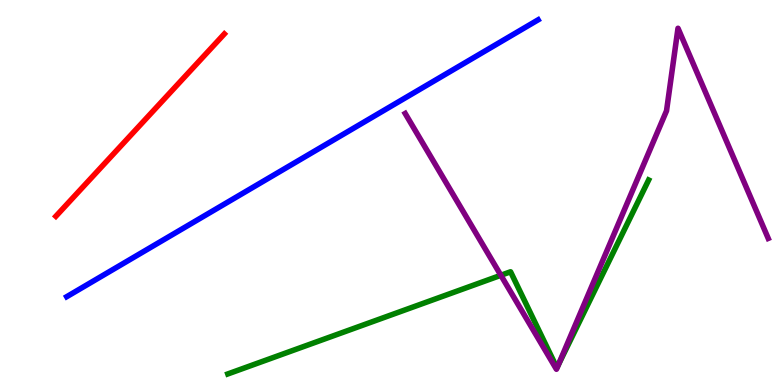[{'lines': ['blue', 'red'], 'intersections': []}, {'lines': ['green', 'red'], 'intersections': []}, {'lines': ['purple', 'red'], 'intersections': []}, {'lines': ['blue', 'green'], 'intersections': []}, {'lines': ['blue', 'purple'], 'intersections': []}, {'lines': ['green', 'purple'], 'intersections': [{'x': 6.46, 'y': 2.85}, {'x': 7.2, 'y': 0.517}]}]